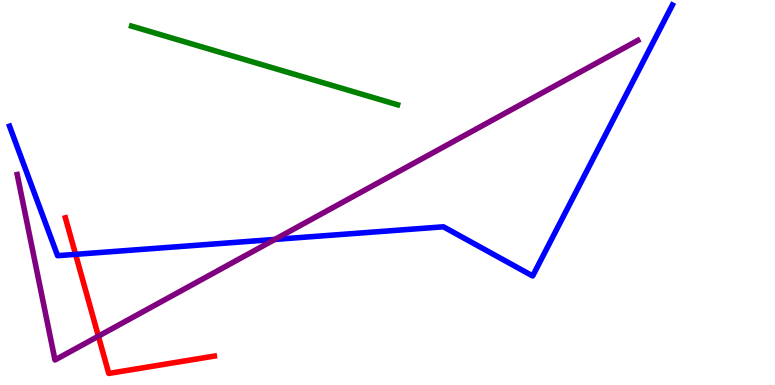[{'lines': ['blue', 'red'], 'intersections': [{'x': 0.975, 'y': 3.39}]}, {'lines': ['green', 'red'], 'intersections': []}, {'lines': ['purple', 'red'], 'intersections': [{'x': 1.27, 'y': 1.27}]}, {'lines': ['blue', 'green'], 'intersections': []}, {'lines': ['blue', 'purple'], 'intersections': [{'x': 3.55, 'y': 3.78}]}, {'lines': ['green', 'purple'], 'intersections': []}]